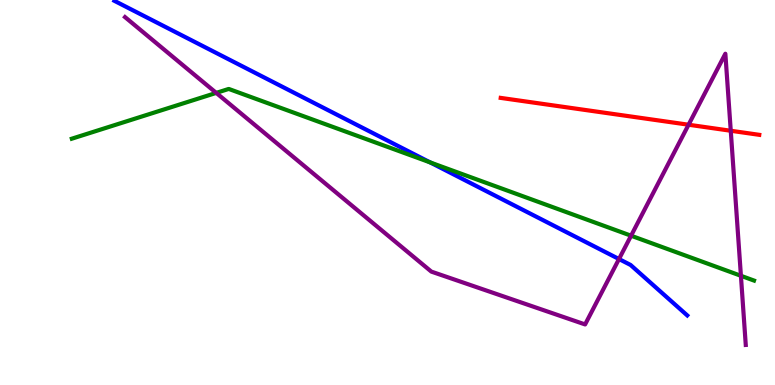[{'lines': ['blue', 'red'], 'intersections': []}, {'lines': ['green', 'red'], 'intersections': []}, {'lines': ['purple', 'red'], 'intersections': [{'x': 8.88, 'y': 6.76}, {'x': 9.43, 'y': 6.6}]}, {'lines': ['blue', 'green'], 'intersections': [{'x': 5.55, 'y': 5.78}]}, {'lines': ['blue', 'purple'], 'intersections': [{'x': 7.99, 'y': 3.27}]}, {'lines': ['green', 'purple'], 'intersections': [{'x': 2.79, 'y': 7.59}, {'x': 8.14, 'y': 3.88}, {'x': 9.56, 'y': 2.84}]}]